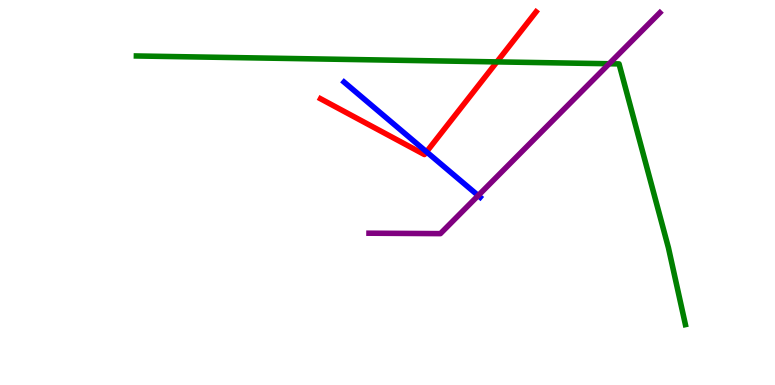[{'lines': ['blue', 'red'], 'intersections': [{'x': 5.5, 'y': 6.06}]}, {'lines': ['green', 'red'], 'intersections': [{'x': 6.41, 'y': 8.39}]}, {'lines': ['purple', 'red'], 'intersections': []}, {'lines': ['blue', 'green'], 'intersections': []}, {'lines': ['blue', 'purple'], 'intersections': [{'x': 6.17, 'y': 4.92}]}, {'lines': ['green', 'purple'], 'intersections': [{'x': 7.86, 'y': 8.34}]}]